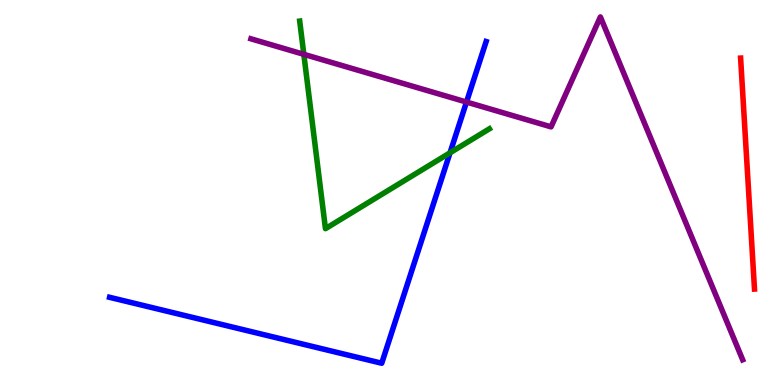[{'lines': ['blue', 'red'], 'intersections': []}, {'lines': ['green', 'red'], 'intersections': []}, {'lines': ['purple', 'red'], 'intersections': []}, {'lines': ['blue', 'green'], 'intersections': [{'x': 5.81, 'y': 6.03}]}, {'lines': ['blue', 'purple'], 'intersections': [{'x': 6.02, 'y': 7.35}]}, {'lines': ['green', 'purple'], 'intersections': [{'x': 3.92, 'y': 8.59}]}]